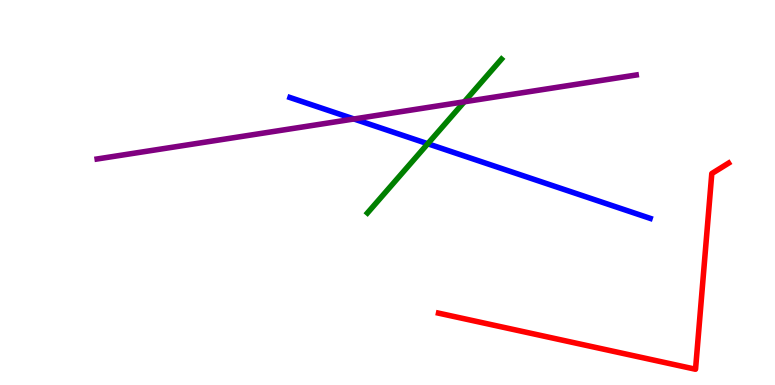[{'lines': ['blue', 'red'], 'intersections': []}, {'lines': ['green', 'red'], 'intersections': []}, {'lines': ['purple', 'red'], 'intersections': []}, {'lines': ['blue', 'green'], 'intersections': [{'x': 5.52, 'y': 6.27}]}, {'lines': ['blue', 'purple'], 'intersections': [{'x': 4.57, 'y': 6.91}]}, {'lines': ['green', 'purple'], 'intersections': [{'x': 5.99, 'y': 7.36}]}]